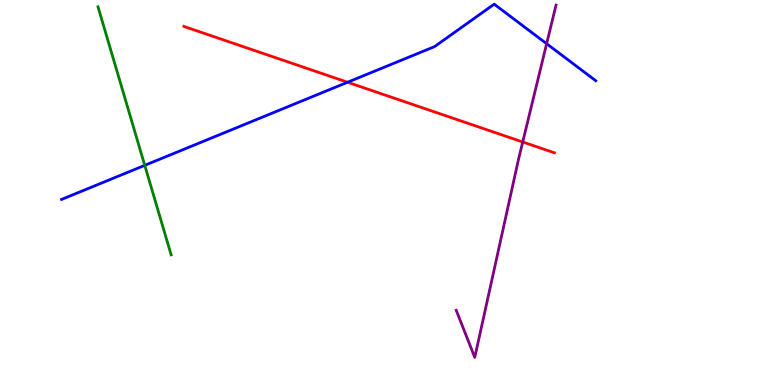[{'lines': ['blue', 'red'], 'intersections': [{'x': 4.48, 'y': 7.86}]}, {'lines': ['green', 'red'], 'intersections': []}, {'lines': ['purple', 'red'], 'intersections': [{'x': 6.74, 'y': 6.31}]}, {'lines': ['blue', 'green'], 'intersections': [{'x': 1.87, 'y': 5.71}]}, {'lines': ['blue', 'purple'], 'intersections': [{'x': 7.05, 'y': 8.86}]}, {'lines': ['green', 'purple'], 'intersections': []}]